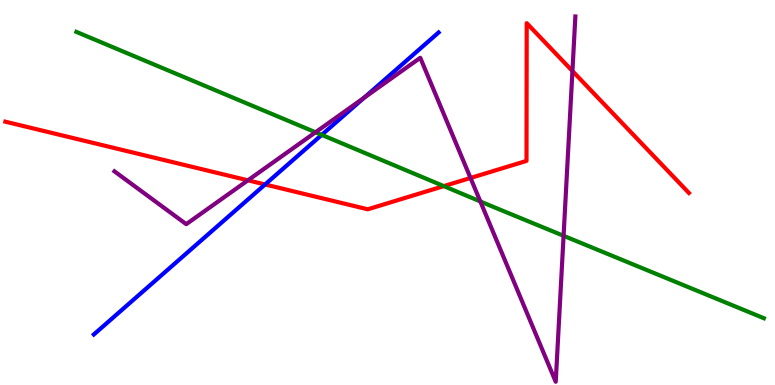[{'lines': ['blue', 'red'], 'intersections': [{'x': 3.42, 'y': 5.21}]}, {'lines': ['green', 'red'], 'intersections': [{'x': 5.73, 'y': 5.17}]}, {'lines': ['purple', 'red'], 'intersections': [{'x': 3.2, 'y': 5.32}, {'x': 6.07, 'y': 5.38}, {'x': 7.39, 'y': 8.16}]}, {'lines': ['blue', 'green'], 'intersections': [{'x': 4.15, 'y': 6.5}]}, {'lines': ['blue', 'purple'], 'intersections': [{'x': 4.7, 'y': 7.46}]}, {'lines': ['green', 'purple'], 'intersections': [{'x': 4.07, 'y': 6.56}, {'x': 6.2, 'y': 4.77}, {'x': 7.27, 'y': 3.88}]}]